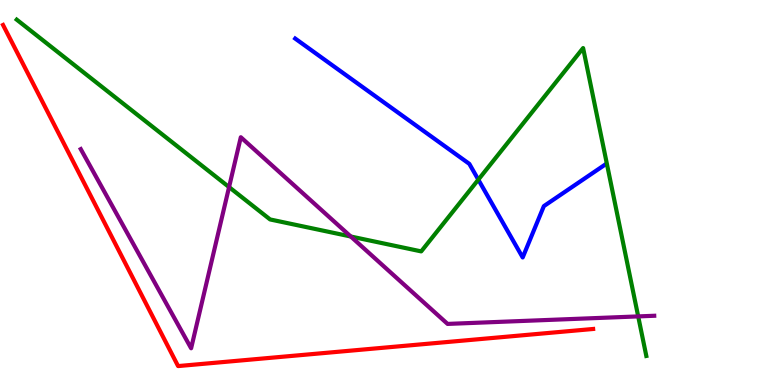[{'lines': ['blue', 'red'], 'intersections': []}, {'lines': ['green', 'red'], 'intersections': []}, {'lines': ['purple', 'red'], 'intersections': []}, {'lines': ['blue', 'green'], 'intersections': [{'x': 6.17, 'y': 5.33}]}, {'lines': ['blue', 'purple'], 'intersections': []}, {'lines': ['green', 'purple'], 'intersections': [{'x': 2.96, 'y': 5.14}, {'x': 4.53, 'y': 3.86}, {'x': 8.23, 'y': 1.78}]}]